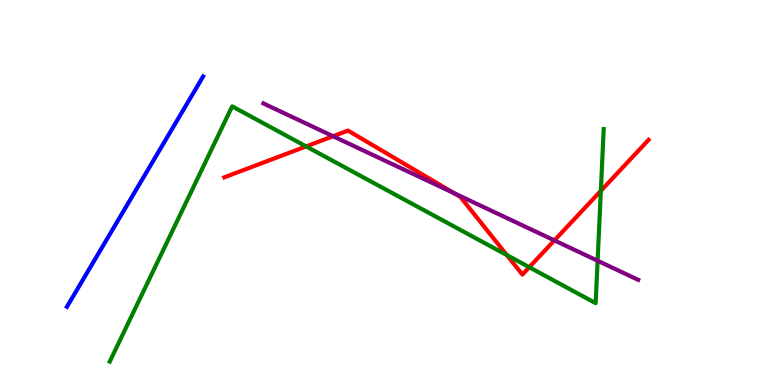[{'lines': ['blue', 'red'], 'intersections': []}, {'lines': ['green', 'red'], 'intersections': [{'x': 3.95, 'y': 6.2}, {'x': 6.54, 'y': 3.37}, {'x': 6.83, 'y': 3.06}, {'x': 7.75, 'y': 5.04}]}, {'lines': ['purple', 'red'], 'intersections': [{'x': 4.3, 'y': 6.46}, {'x': 5.86, 'y': 4.98}, {'x': 7.15, 'y': 3.76}]}, {'lines': ['blue', 'green'], 'intersections': []}, {'lines': ['blue', 'purple'], 'intersections': []}, {'lines': ['green', 'purple'], 'intersections': [{'x': 7.71, 'y': 3.23}]}]